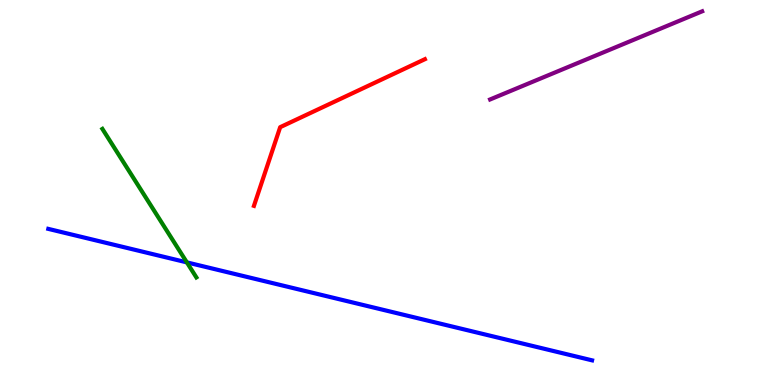[{'lines': ['blue', 'red'], 'intersections': []}, {'lines': ['green', 'red'], 'intersections': []}, {'lines': ['purple', 'red'], 'intersections': []}, {'lines': ['blue', 'green'], 'intersections': [{'x': 2.41, 'y': 3.18}]}, {'lines': ['blue', 'purple'], 'intersections': []}, {'lines': ['green', 'purple'], 'intersections': []}]